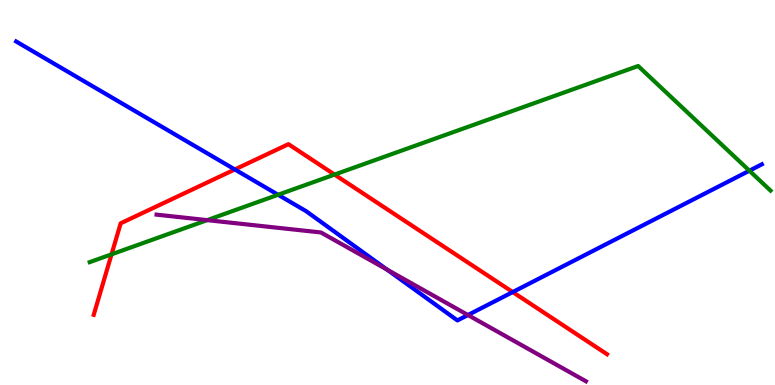[{'lines': ['blue', 'red'], 'intersections': [{'x': 3.03, 'y': 5.6}, {'x': 6.62, 'y': 2.41}]}, {'lines': ['green', 'red'], 'intersections': [{'x': 1.44, 'y': 3.39}, {'x': 4.32, 'y': 5.47}]}, {'lines': ['purple', 'red'], 'intersections': []}, {'lines': ['blue', 'green'], 'intersections': [{'x': 3.59, 'y': 4.94}, {'x': 9.67, 'y': 5.57}]}, {'lines': ['blue', 'purple'], 'intersections': [{'x': 4.99, 'y': 3.0}, {'x': 6.04, 'y': 1.82}]}, {'lines': ['green', 'purple'], 'intersections': [{'x': 2.67, 'y': 4.28}]}]